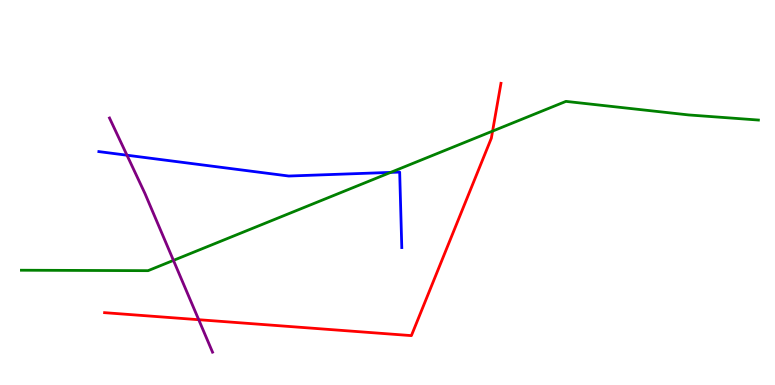[{'lines': ['blue', 'red'], 'intersections': []}, {'lines': ['green', 'red'], 'intersections': [{'x': 6.36, 'y': 6.59}]}, {'lines': ['purple', 'red'], 'intersections': [{'x': 2.56, 'y': 1.7}]}, {'lines': ['blue', 'green'], 'intersections': [{'x': 5.04, 'y': 5.52}]}, {'lines': ['blue', 'purple'], 'intersections': [{'x': 1.64, 'y': 5.97}]}, {'lines': ['green', 'purple'], 'intersections': [{'x': 2.24, 'y': 3.24}]}]